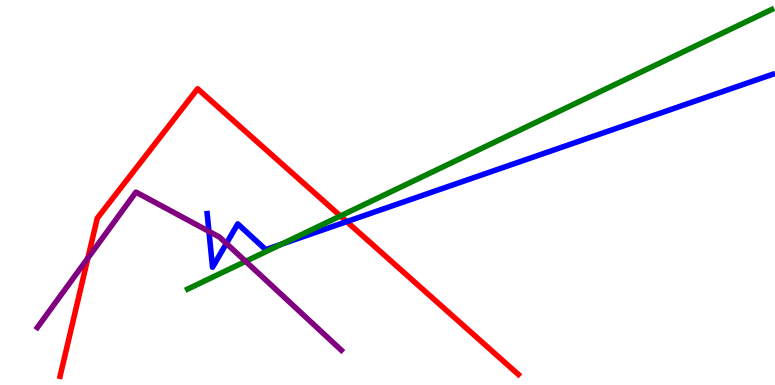[{'lines': ['blue', 'red'], 'intersections': [{'x': 4.47, 'y': 4.24}]}, {'lines': ['green', 'red'], 'intersections': [{'x': 4.39, 'y': 4.39}]}, {'lines': ['purple', 'red'], 'intersections': [{'x': 1.13, 'y': 3.3}]}, {'lines': ['blue', 'green'], 'intersections': [{'x': 3.63, 'y': 3.66}]}, {'lines': ['blue', 'purple'], 'intersections': [{'x': 2.7, 'y': 3.99}, {'x': 2.92, 'y': 3.68}]}, {'lines': ['green', 'purple'], 'intersections': [{'x': 3.17, 'y': 3.21}]}]